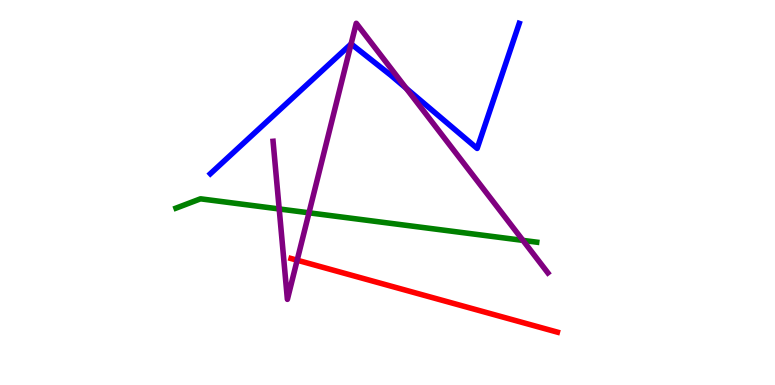[{'lines': ['blue', 'red'], 'intersections': []}, {'lines': ['green', 'red'], 'intersections': []}, {'lines': ['purple', 'red'], 'intersections': [{'x': 3.83, 'y': 3.24}]}, {'lines': ['blue', 'green'], 'intersections': []}, {'lines': ['blue', 'purple'], 'intersections': [{'x': 4.53, 'y': 8.86}, {'x': 5.24, 'y': 7.71}]}, {'lines': ['green', 'purple'], 'intersections': [{'x': 3.6, 'y': 4.57}, {'x': 3.99, 'y': 4.47}, {'x': 6.75, 'y': 3.76}]}]